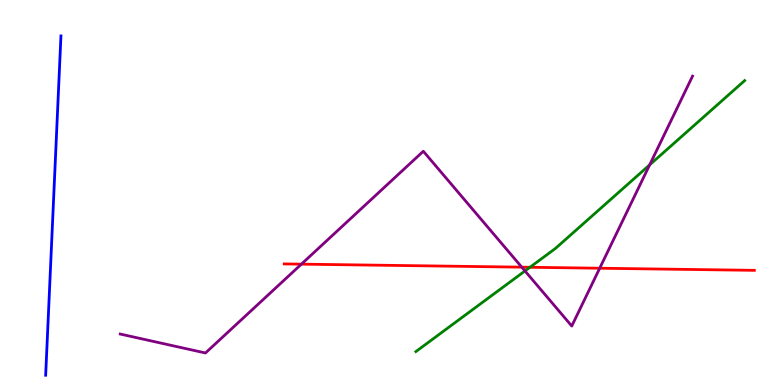[{'lines': ['blue', 'red'], 'intersections': []}, {'lines': ['green', 'red'], 'intersections': [{'x': 6.84, 'y': 3.06}]}, {'lines': ['purple', 'red'], 'intersections': [{'x': 3.89, 'y': 3.14}, {'x': 6.73, 'y': 3.06}, {'x': 7.74, 'y': 3.03}]}, {'lines': ['blue', 'green'], 'intersections': []}, {'lines': ['blue', 'purple'], 'intersections': []}, {'lines': ['green', 'purple'], 'intersections': [{'x': 6.77, 'y': 2.96}, {'x': 8.38, 'y': 5.72}]}]